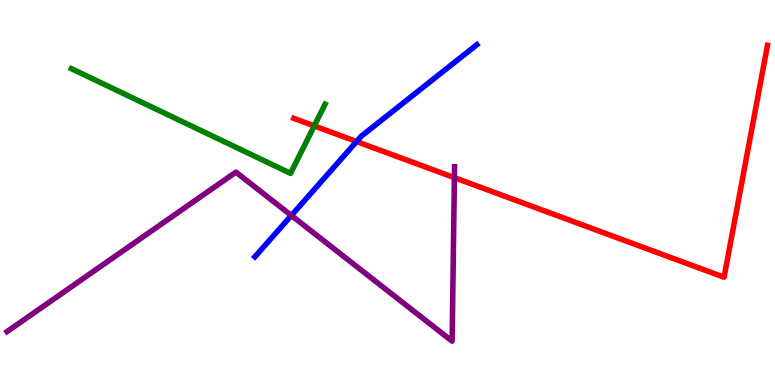[{'lines': ['blue', 'red'], 'intersections': [{'x': 4.6, 'y': 6.32}]}, {'lines': ['green', 'red'], 'intersections': [{'x': 4.05, 'y': 6.73}]}, {'lines': ['purple', 'red'], 'intersections': [{'x': 5.86, 'y': 5.39}]}, {'lines': ['blue', 'green'], 'intersections': []}, {'lines': ['blue', 'purple'], 'intersections': [{'x': 3.76, 'y': 4.4}]}, {'lines': ['green', 'purple'], 'intersections': []}]